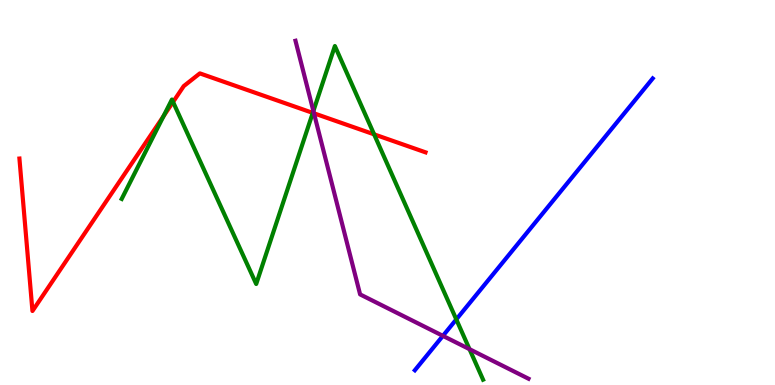[{'lines': ['blue', 'red'], 'intersections': []}, {'lines': ['green', 'red'], 'intersections': [{'x': 2.11, 'y': 6.98}, {'x': 2.23, 'y': 7.35}, {'x': 4.04, 'y': 7.07}, {'x': 4.83, 'y': 6.51}]}, {'lines': ['purple', 'red'], 'intersections': [{'x': 4.05, 'y': 7.06}]}, {'lines': ['blue', 'green'], 'intersections': [{'x': 5.89, 'y': 1.7}]}, {'lines': ['blue', 'purple'], 'intersections': [{'x': 5.71, 'y': 1.28}]}, {'lines': ['green', 'purple'], 'intersections': [{'x': 4.04, 'y': 7.12}, {'x': 6.06, 'y': 0.93}]}]